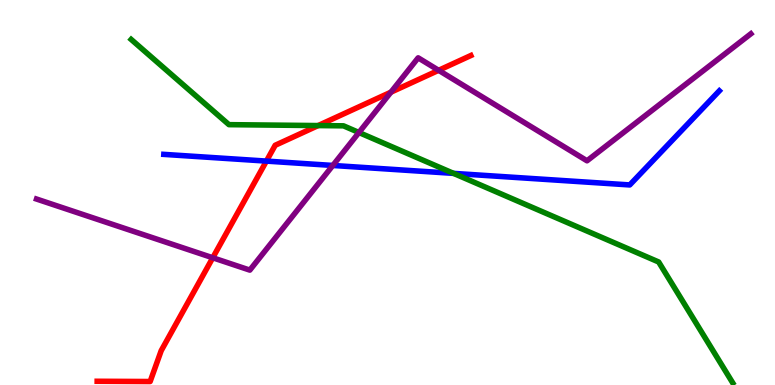[{'lines': ['blue', 'red'], 'intersections': [{'x': 3.44, 'y': 5.82}]}, {'lines': ['green', 'red'], 'intersections': [{'x': 4.11, 'y': 6.74}]}, {'lines': ['purple', 'red'], 'intersections': [{'x': 2.75, 'y': 3.3}, {'x': 5.04, 'y': 7.61}, {'x': 5.66, 'y': 8.17}]}, {'lines': ['blue', 'green'], 'intersections': [{'x': 5.85, 'y': 5.5}]}, {'lines': ['blue', 'purple'], 'intersections': [{'x': 4.29, 'y': 5.7}]}, {'lines': ['green', 'purple'], 'intersections': [{'x': 4.63, 'y': 6.56}]}]